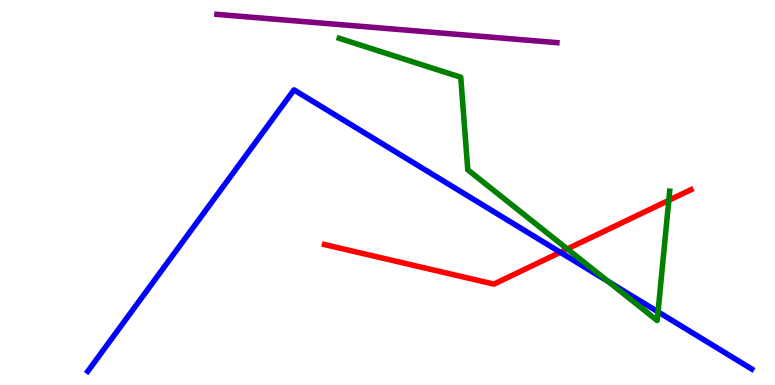[{'lines': ['blue', 'red'], 'intersections': [{'x': 7.23, 'y': 3.45}]}, {'lines': ['green', 'red'], 'intersections': [{'x': 7.32, 'y': 3.53}, {'x': 8.63, 'y': 4.8}]}, {'lines': ['purple', 'red'], 'intersections': []}, {'lines': ['blue', 'green'], 'intersections': [{'x': 7.85, 'y': 2.69}, {'x': 8.49, 'y': 1.9}]}, {'lines': ['blue', 'purple'], 'intersections': []}, {'lines': ['green', 'purple'], 'intersections': []}]